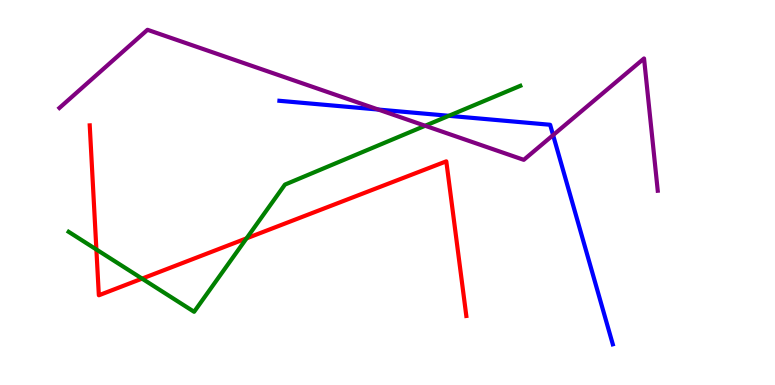[{'lines': ['blue', 'red'], 'intersections': []}, {'lines': ['green', 'red'], 'intersections': [{'x': 1.24, 'y': 3.52}, {'x': 1.83, 'y': 2.76}, {'x': 3.18, 'y': 3.81}]}, {'lines': ['purple', 'red'], 'intersections': []}, {'lines': ['blue', 'green'], 'intersections': [{'x': 5.79, 'y': 6.99}]}, {'lines': ['blue', 'purple'], 'intersections': [{'x': 4.88, 'y': 7.15}, {'x': 7.14, 'y': 6.49}]}, {'lines': ['green', 'purple'], 'intersections': [{'x': 5.49, 'y': 6.73}]}]